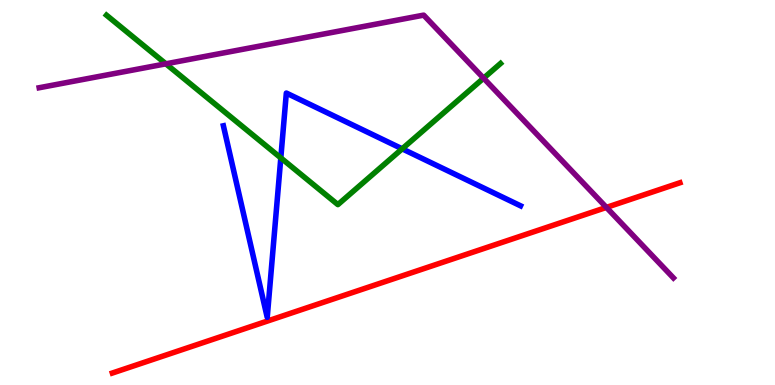[{'lines': ['blue', 'red'], 'intersections': []}, {'lines': ['green', 'red'], 'intersections': []}, {'lines': ['purple', 'red'], 'intersections': [{'x': 7.82, 'y': 4.61}]}, {'lines': ['blue', 'green'], 'intersections': [{'x': 3.62, 'y': 5.9}, {'x': 5.19, 'y': 6.13}]}, {'lines': ['blue', 'purple'], 'intersections': []}, {'lines': ['green', 'purple'], 'intersections': [{'x': 2.14, 'y': 8.34}, {'x': 6.24, 'y': 7.97}]}]